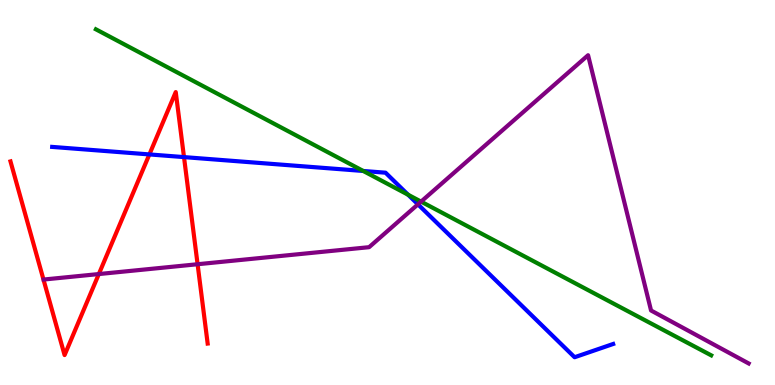[{'lines': ['blue', 'red'], 'intersections': [{'x': 1.93, 'y': 5.99}, {'x': 2.37, 'y': 5.92}]}, {'lines': ['green', 'red'], 'intersections': []}, {'lines': ['purple', 'red'], 'intersections': [{'x': 1.28, 'y': 2.88}, {'x': 2.55, 'y': 3.14}]}, {'lines': ['blue', 'green'], 'intersections': [{'x': 4.69, 'y': 5.56}, {'x': 5.27, 'y': 4.94}]}, {'lines': ['blue', 'purple'], 'intersections': [{'x': 5.39, 'y': 4.69}]}, {'lines': ['green', 'purple'], 'intersections': [{'x': 5.43, 'y': 4.76}]}]